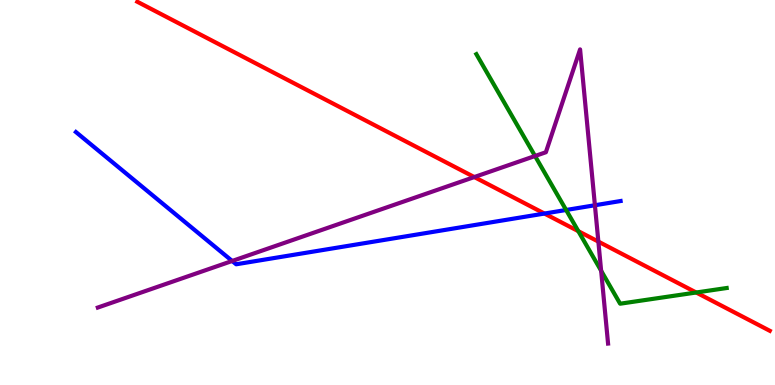[{'lines': ['blue', 'red'], 'intersections': [{'x': 7.03, 'y': 4.45}]}, {'lines': ['green', 'red'], 'intersections': [{'x': 7.46, 'y': 4.0}, {'x': 8.98, 'y': 2.4}]}, {'lines': ['purple', 'red'], 'intersections': [{'x': 6.12, 'y': 5.4}, {'x': 7.72, 'y': 3.72}]}, {'lines': ['blue', 'green'], 'intersections': [{'x': 7.3, 'y': 4.55}]}, {'lines': ['blue', 'purple'], 'intersections': [{'x': 3.0, 'y': 3.22}, {'x': 7.68, 'y': 4.67}]}, {'lines': ['green', 'purple'], 'intersections': [{'x': 6.9, 'y': 5.95}, {'x': 7.76, 'y': 2.97}]}]